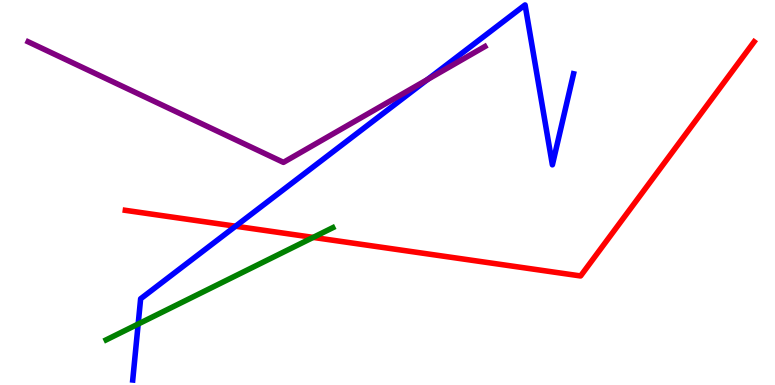[{'lines': ['blue', 'red'], 'intersections': [{'x': 3.04, 'y': 4.12}]}, {'lines': ['green', 'red'], 'intersections': [{'x': 4.04, 'y': 3.83}]}, {'lines': ['purple', 'red'], 'intersections': []}, {'lines': ['blue', 'green'], 'intersections': [{'x': 1.78, 'y': 1.58}]}, {'lines': ['blue', 'purple'], 'intersections': [{'x': 5.52, 'y': 7.93}]}, {'lines': ['green', 'purple'], 'intersections': []}]